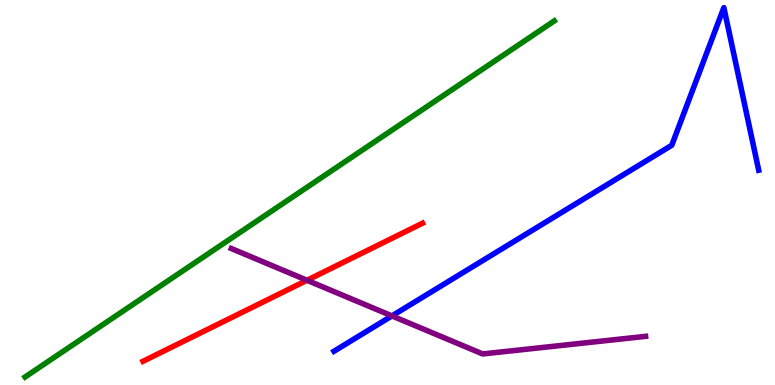[{'lines': ['blue', 'red'], 'intersections': []}, {'lines': ['green', 'red'], 'intersections': []}, {'lines': ['purple', 'red'], 'intersections': [{'x': 3.96, 'y': 2.72}]}, {'lines': ['blue', 'green'], 'intersections': []}, {'lines': ['blue', 'purple'], 'intersections': [{'x': 5.06, 'y': 1.79}]}, {'lines': ['green', 'purple'], 'intersections': []}]